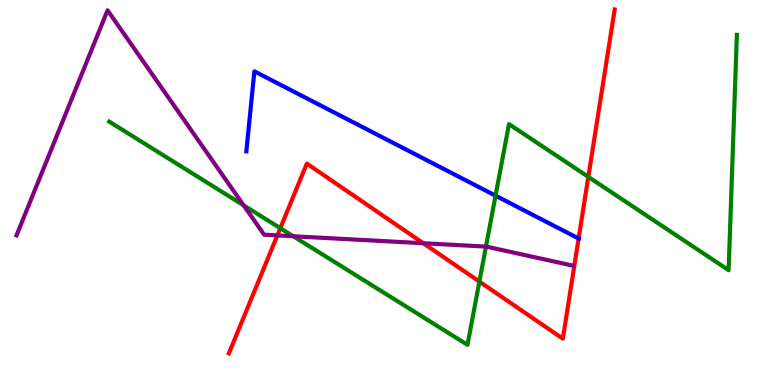[{'lines': ['blue', 'red'], 'intersections': [{'x': 7.47, 'y': 3.81}]}, {'lines': ['green', 'red'], 'intersections': [{'x': 3.62, 'y': 4.07}, {'x': 6.19, 'y': 2.69}, {'x': 7.59, 'y': 5.41}]}, {'lines': ['purple', 'red'], 'intersections': [{'x': 3.58, 'y': 3.89}, {'x': 5.46, 'y': 3.68}]}, {'lines': ['blue', 'green'], 'intersections': [{'x': 6.39, 'y': 4.92}]}, {'lines': ['blue', 'purple'], 'intersections': []}, {'lines': ['green', 'purple'], 'intersections': [{'x': 3.14, 'y': 4.67}, {'x': 3.78, 'y': 3.86}, {'x': 6.27, 'y': 3.59}]}]